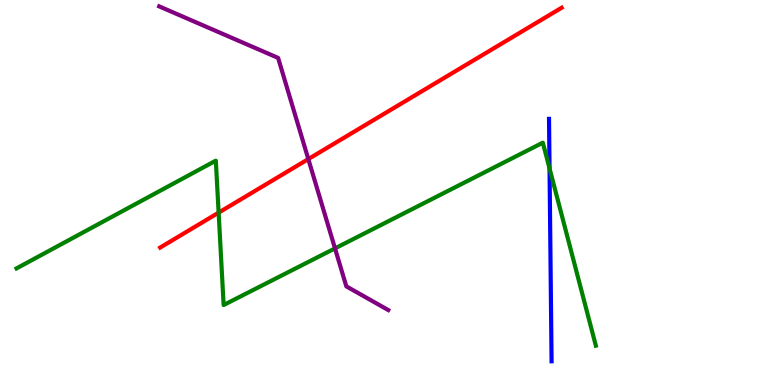[{'lines': ['blue', 'red'], 'intersections': []}, {'lines': ['green', 'red'], 'intersections': [{'x': 2.82, 'y': 4.48}]}, {'lines': ['purple', 'red'], 'intersections': [{'x': 3.98, 'y': 5.87}]}, {'lines': ['blue', 'green'], 'intersections': [{'x': 7.09, 'y': 5.63}]}, {'lines': ['blue', 'purple'], 'intersections': []}, {'lines': ['green', 'purple'], 'intersections': [{'x': 4.32, 'y': 3.55}]}]